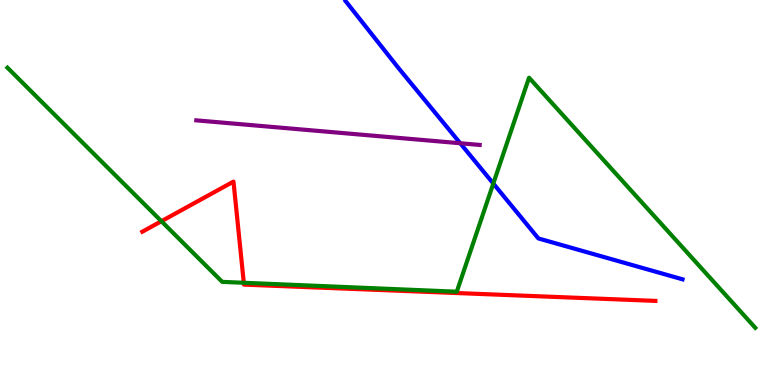[{'lines': ['blue', 'red'], 'intersections': []}, {'lines': ['green', 'red'], 'intersections': [{'x': 2.08, 'y': 4.25}, {'x': 3.15, 'y': 2.66}]}, {'lines': ['purple', 'red'], 'intersections': []}, {'lines': ['blue', 'green'], 'intersections': [{'x': 6.37, 'y': 5.23}]}, {'lines': ['blue', 'purple'], 'intersections': [{'x': 5.94, 'y': 6.28}]}, {'lines': ['green', 'purple'], 'intersections': []}]